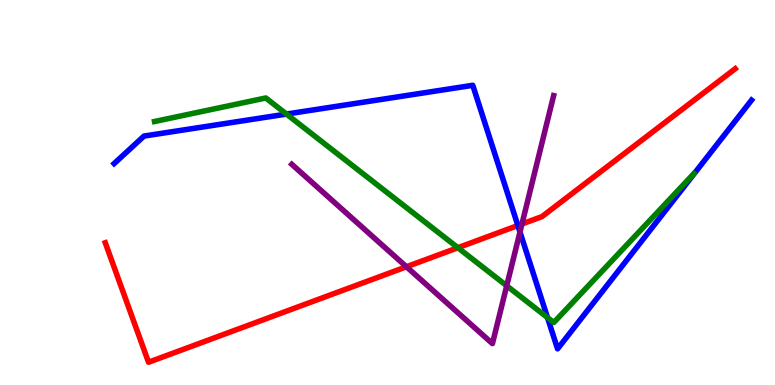[{'lines': ['blue', 'red'], 'intersections': [{'x': 6.68, 'y': 4.14}]}, {'lines': ['green', 'red'], 'intersections': [{'x': 5.91, 'y': 3.57}]}, {'lines': ['purple', 'red'], 'intersections': [{'x': 5.24, 'y': 3.07}, {'x': 6.73, 'y': 4.18}]}, {'lines': ['blue', 'green'], 'intersections': [{'x': 3.7, 'y': 7.04}, {'x': 7.06, 'y': 1.75}]}, {'lines': ['blue', 'purple'], 'intersections': [{'x': 6.71, 'y': 3.97}]}, {'lines': ['green', 'purple'], 'intersections': [{'x': 6.54, 'y': 2.58}]}]